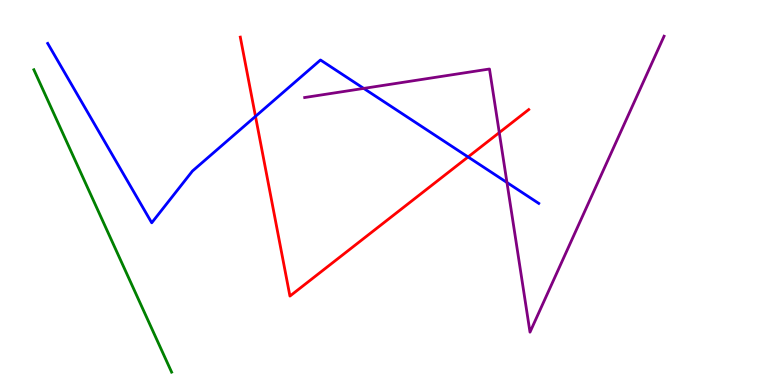[{'lines': ['blue', 'red'], 'intersections': [{'x': 3.3, 'y': 6.98}, {'x': 6.04, 'y': 5.92}]}, {'lines': ['green', 'red'], 'intersections': []}, {'lines': ['purple', 'red'], 'intersections': [{'x': 6.44, 'y': 6.56}]}, {'lines': ['blue', 'green'], 'intersections': []}, {'lines': ['blue', 'purple'], 'intersections': [{'x': 4.69, 'y': 7.7}, {'x': 6.54, 'y': 5.26}]}, {'lines': ['green', 'purple'], 'intersections': []}]